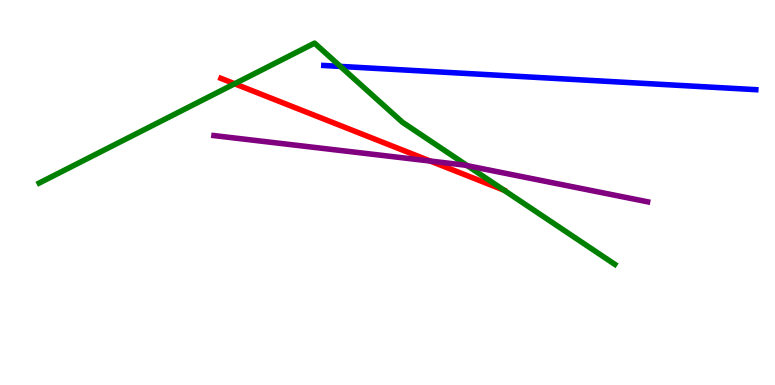[{'lines': ['blue', 'red'], 'intersections': []}, {'lines': ['green', 'red'], 'intersections': [{'x': 3.03, 'y': 7.82}, {'x': 6.5, 'y': 5.06}]}, {'lines': ['purple', 'red'], 'intersections': [{'x': 5.55, 'y': 5.82}]}, {'lines': ['blue', 'green'], 'intersections': [{'x': 4.39, 'y': 8.28}]}, {'lines': ['blue', 'purple'], 'intersections': []}, {'lines': ['green', 'purple'], 'intersections': [{'x': 6.03, 'y': 5.7}]}]